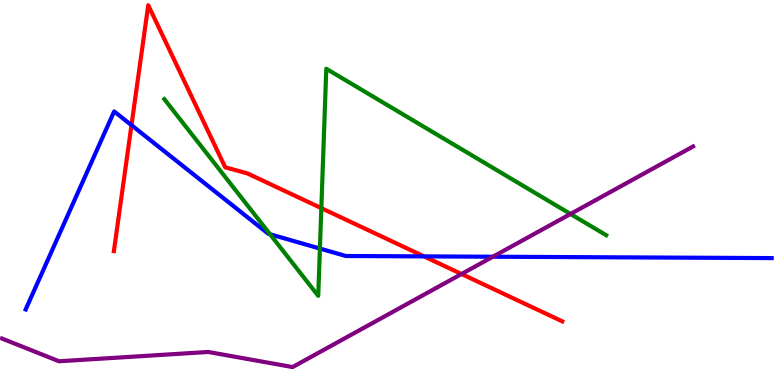[{'lines': ['blue', 'red'], 'intersections': [{'x': 1.7, 'y': 6.75}, {'x': 5.47, 'y': 3.34}]}, {'lines': ['green', 'red'], 'intersections': [{'x': 4.15, 'y': 4.59}]}, {'lines': ['purple', 'red'], 'intersections': [{'x': 5.96, 'y': 2.88}]}, {'lines': ['blue', 'green'], 'intersections': [{'x': 3.48, 'y': 3.92}, {'x': 4.13, 'y': 3.54}]}, {'lines': ['blue', 'purple'], 'intersections': [{'x': 6.36, 'y': 3.33}]}, {'lines': ['green', 'purple'], 'intersections': [{'x': 7.36, 'y': 4.44}]}]